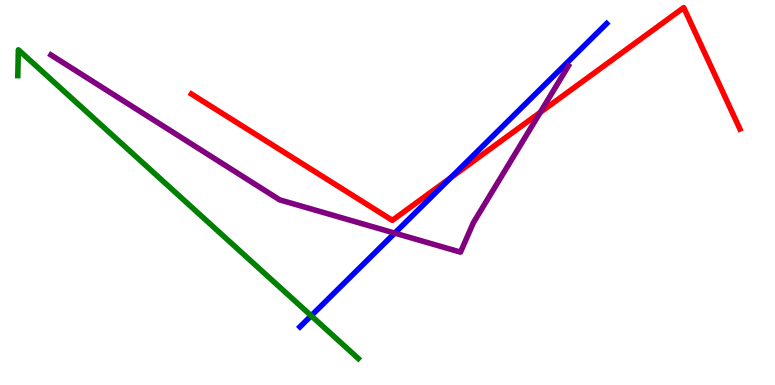[{'lines': ['blue', 'red'], 'intersections': [{'x': 5.82, 'y': 5.39}]}, {'lines': ['green', 'red'], 'intersections': []}, {'lines': ['purple', 'red'], 'intersections': [{'x': 6.97, 'y': 7.08}]}, {'lines': ['blue', 'green'], 'intersections': [{'x': 4.02, 'y': 1.8}]}, {'lines': ['blue', 'purple'], 'intersections': [{'x': 5.09, 'y': 3.95}]}, {'lines': ['green', 'purple'], 'intersections': []}]